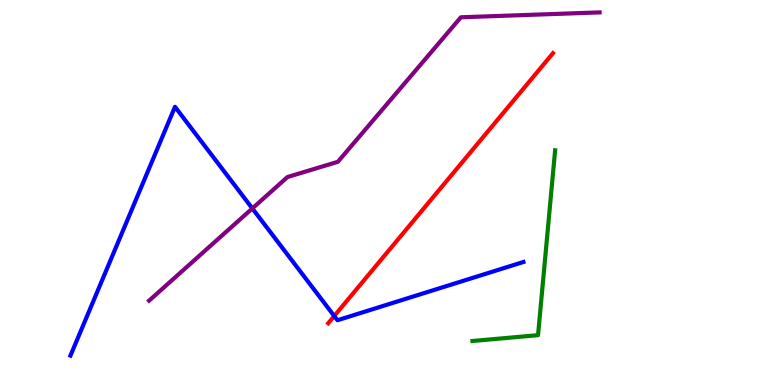[{'lines': ['blue', 'red'], 'intersections': [{'x': 4.31, 'y': 1.79}]}, {'lines': ['green', 'red'], 'intersections': []}, {'lines': ['purple', 'red'], 'intersections': []}, {'lines': ['blue', 'green'], 'intersections': []}, {'lines': ['blue', 'purple'], 'intersections': [{'x': 3.26, 'y': 4.59}]}, {'lines': ['green', 'purple'], 'intersections': []}]